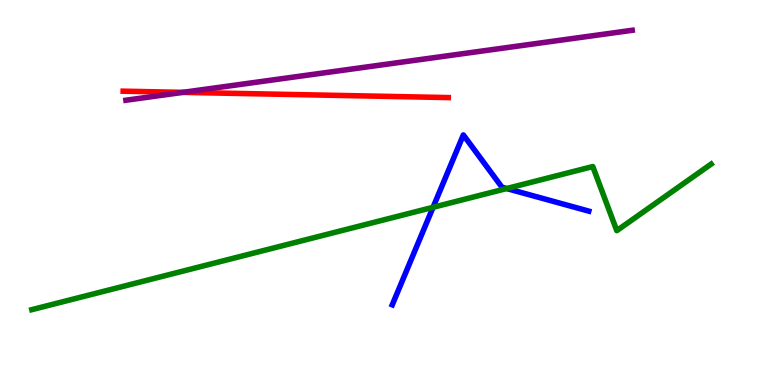[{'lines': ['blue', 'red'], 'intersections': []}, {'lines': ['green', 'red'], 'intersections': []}, {'lines': ['purple', 'red'], 'intersections': [{'x': 2.36, 'y': 7.6}]}, {'lines': ['blue', 'green'], 'intersections': [{'x': 5.59, 'y': 4.62}, {'x': 6.54, 'y': 5.1}]}, {'lines': ['blue', 'purple'], 'intersections': []}, {'lines': ['green', 'purple'], 'intersections': []}]